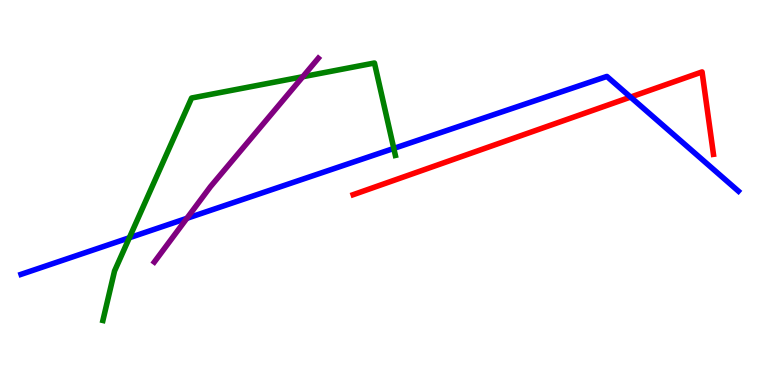[{'lines': ['blue', 'red'], 'intersections': [{'x': 8.14, 'y': 7.48}]}, {'lines': ['green', 'red'], 'intersections': []}, {'lines': ['purple', 'red'], 'intersections': []}, {'lines': ['blue', 'green'], 'intersections': [{'x': 1.67, 'y': 3.82}, {'x': 5.08, 'y': 6.14}]}, {'lines': ['blue', 'purple'], 'intersections': [{'x': 2.41, 'y': 4.33}]}, {'lines': ['green', 'purple'], 'intersections': [{'x': 3.91, 'y': 8.01}]}]